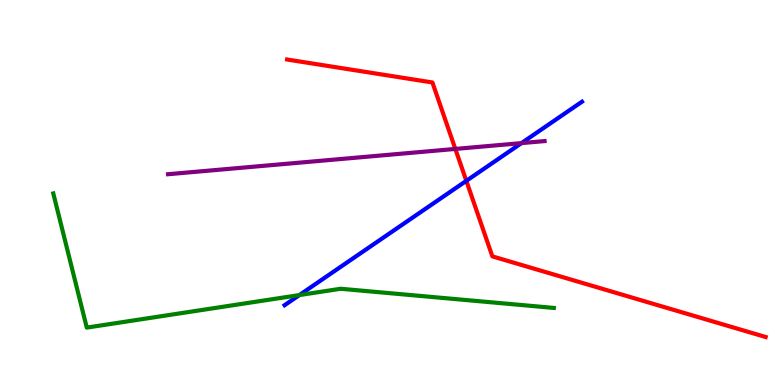[{'lines': ['blue', 'red'], 'intersections': [{'x': 6.02, 'y': 5.3}]}, {'lines': ['green', 'red'], 'intersections': []}, {'lines': ['purple', 'red'], 'intersections': [{'x': 5.88, 'y': 6.13}]}, {'lines': ['blue', 'green'], 'intersections': [{'x': 3.86, 'y': 2.34}]}, {'lines': ['blue', 'purple'], 'intersections': [{'x': 6.73, 'y': 6.28}]}, {'lines': ['green', 'purple'], 'intersections': []}]